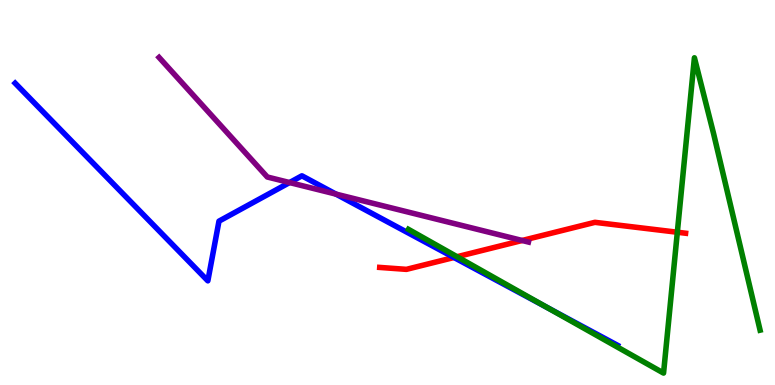[{'lines': ['blue', 'red'], 'intersections': [{'x': 5.86, 'y': 3.31}]}, {'lines': ['green', 'red'], 'intersections': [{'x': 5.9, 'y': 3.33}, {'x': 8.74, 'y': 3.97}]}, {'lines': ['purple', 'red'], 'intersections': [{'x': 6.74, 'y': 3.75}]}, {'lines': ['blue', 'green'], 'intersections': [{'x': 7.06, 'y': 2.01}]}, {'lines': ['blue', 'purple'], 'intersections': [{'x': 3.74, 'y': 5.26}, {'x': 4.34, 'y': 4.96}]}, {'lines': ['green', 'purple'], 'intersections': []}]